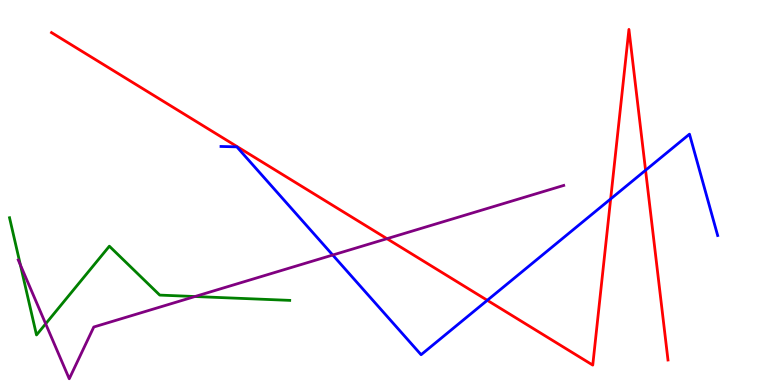[{'lines': ['blue', 'red'], 'intersections': [{'x': 6.29, 'y': 2.2}, {'x': 7.88, 'y': 4.83}, {'x': 8.33, 'y': 5.58}]}, {'lines': ['green', 'red'], 'intersections': []}, {'lines': ['purple', 'red'], 'intersections': [{'x': 4.99, 'y': 3.8}]}, {'lines': ['blue', 'green'], 'intersections': []}, {'lines': ['blue', 'purple'], 'intersections': [{'x': 4.29, 'y': 3.38}]}, {'lines': ['green', 'purple'], 'intersections': [{'x': 0.263, 'y': 3.12}, {'x': 0.589, 'y': 1.59}, {'x': 2.52, 'y': 2.3}]}]